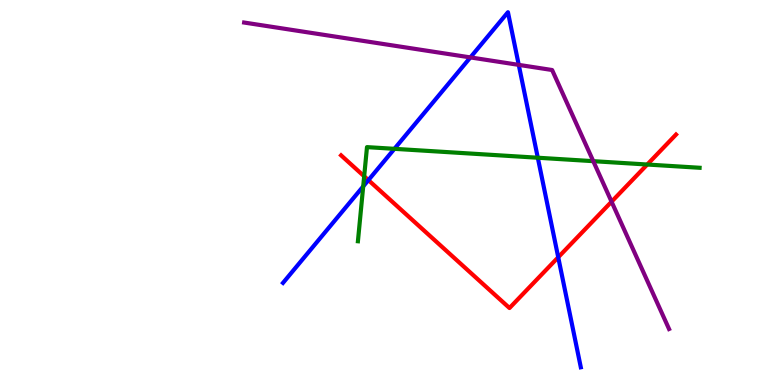[{'lines': ['blue', 'red'], 'intersections': [{'x': 4.75, 'y': 5.32}, {'x': 7.2, 'y': 3.32}]}, {'lines': ['green', 'red'], 'intersections': [{'x': 4.7, 'y': 5.42}, {'x': 8.35, 'y': 5.73}]}, {'lines': ['purple', 'red'], 'intersections': [{'x': 7.89, 'y': 4.76}]}, {'lines': ['blue', 'green'], 'intersections': [{'x': 4.69, 'y': 5.16}, {'x': 5.09, 'y': 6.13}, {'x': 6.94, 'y': 5.9}]}, {'lines': ['blue', 'purple'], 'intersections': [{'x': 6.07, 'y': 8.51}, {'x': 6.69, 'y': 8.31}]}, {'lines': ['green', 'purple'], 'intersections': [{'x': 7.66, 'y': 5.81}]}]